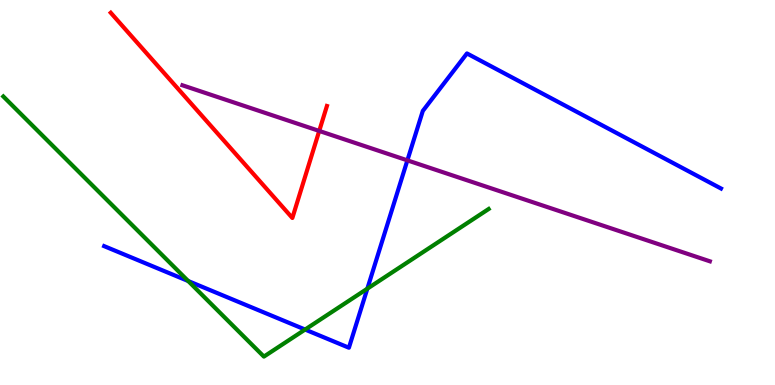[{'lines': ['blue', 'red'], 'intersections': []}, {'lines': ['green', 'red'], 'intersections': []}, {'lines': ['purple', 'red'], 'intersections': [{'x': 4.12, 'y': 6.6}]}, {'lines': ['blue', 'green'], 'intersections': [{'x': 2.43, 'y': 2.7}, {'x': 3.94, 'y': 1.44}, {'x': 4.74, 'y': 2.5}]}, {'lines': ['blue', 'purple'], 'intersections': [{'x': 5.26, 'y': 5.83}]}, {'lines': ['green', 'purple'], 'intersections': []}]